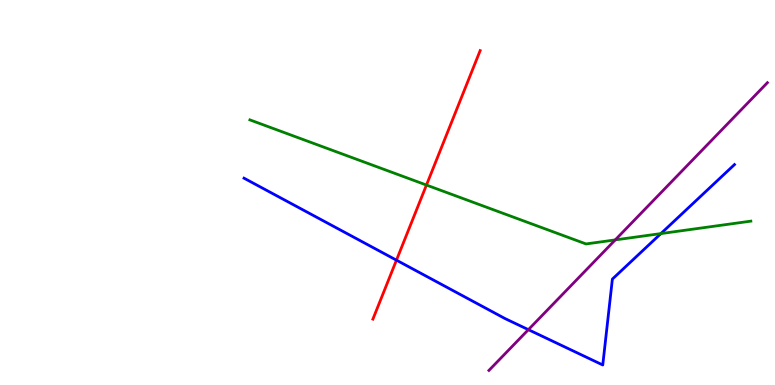[{'lines': ['blue', 'red'], 'intersections': [{'x': 5.12, 'y': 3.24}]}, {'lines': ['green', 'red'], 'intersections': [{'x': 5.5, 'y': 5.19}]}, {'lines': ['purple', 'red'], 'intersections': []}, {'lines': ['blue', 'green'], 'intersections': [{'x': 8.53, 'y': 3.93}]}, {'lines': ['blue', 'purple'], 'intersections': [{'x': 6.82, 'y': 1.44}]}, {'lines': ['green', 'purple'], 'intersections': [{'x': 7.94, 'y': 3.77}]}]